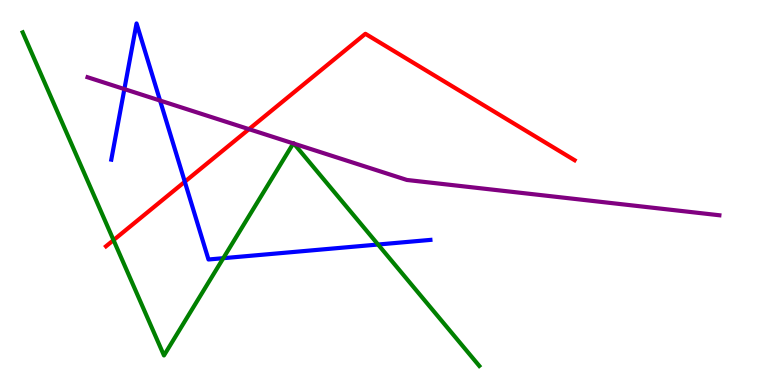[{'lines': ['blue', 'red'], 'intersections': [{'x': 2.38, 'y': 5.28}]}, {'lines': ['green', 'red'], 'intersections': [{'x': 1.46, 'y': 3.76}]}, {'lines': ['purple', 'red'], 'intersections': [{'x': 3.21, 'y': 6.65}]}, {'lines': ['blue', 'green'], 'intersections': [{'x': 2.88, 'y': 3.29}, {'x': 4.88, 'y': 3.65}]}, {'lines': ['blue', 'purple'], 'intersections': [{'x': 1.6, 'y': 7.69}, {'x': 2.07, 'y': 7.39}]}, {'lines': ['green', 'purple'], 'intersections': [{'x': 3.78, 'y': 6.27}, {'x': 3.79, 'y': 6.27}]}]